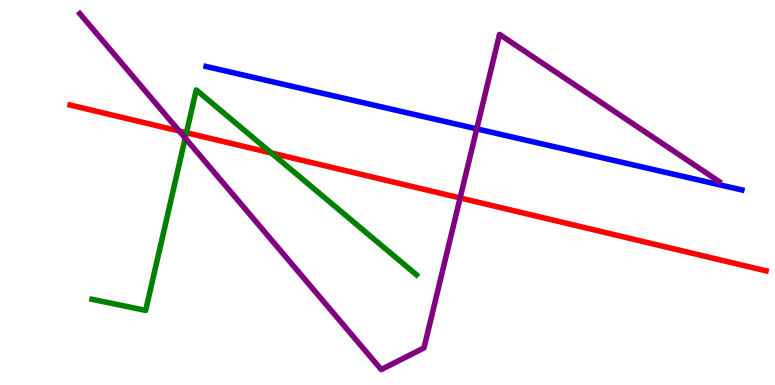[{'lines': ['blue', 'red'], 'intersections': []}, {'lines': ['green', 'red'], 'intersections': [{'x': 2.41, 'y': 6.55}, {'x': 3.5, 'y': 6.03}]}, {'lines': ['purple', 'red'], 'intersections': [{'x': 2.31, 'y': 6.6}, {'x': 5.94, 'y': 4.86}]}, {'lines': ['blue', 'green'], 'intersections': []}, {'lines': ['blue', 'purple'], 'intersections': [{'x': 6.15, 'y': 6.65}]}, {'lines': ['green', 'purple'], 'intersections': [{'x': 2.39, 'y': 6.41}]}]